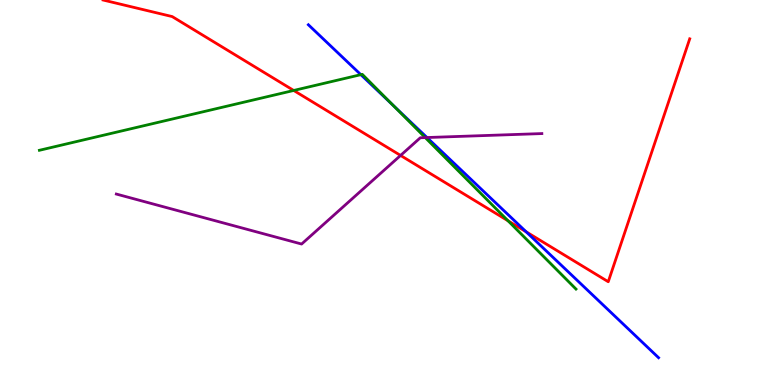[{'lines': ['blue', 'red'], 'intersections': [{'x': 6.79, 'y': 3.98}]}, {'lines': ['green', 'red'], 'intersections': [{'x': 3.79, 'y': 7.65}, {'x': 6.56, 'y': 4.27}]}, {'lines': ['purple', 'red'], 'intersections': [{'x': 5.17, 'y': 5.96}]}, {'lines': ['blue', 'green'], 'intersections': [{'x': 4.66, 'y': 8.06}, {'x': 5.07, 'y': 7.26}]}, {'lines': ['blue', 'purple'], 'intersections': [{'x': 5.51, 'y': 6.43}]}, {'lines': ['green', 'purple'], 'intersections': [{'x': 5.49, 'y': 6.43}]}]